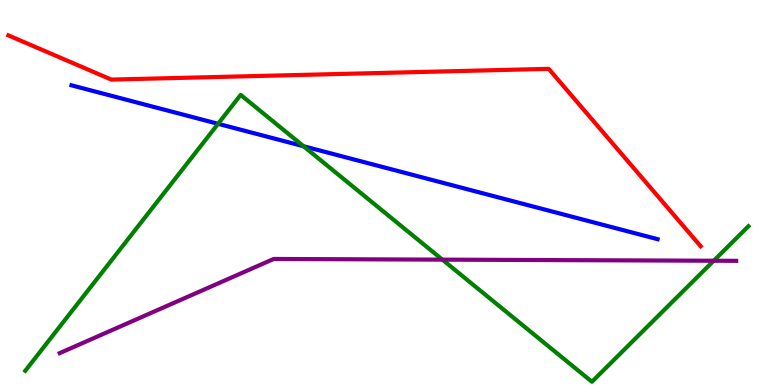[{'lines': ['blue', 'red'], 'intersections': []}, {'lines': ['green', 'red'], 'intersections': []}, {'lines': ['purple', 'red'], 'intersections': []}, {'lines': ['blue', 'green'], 'intersections': [{'x': 2.81, 'y': 6.78}, {'x': 3.92, 'y': 6.2}]}, {'lines': ['blue', 'purple'], 'intersections': []}, {'lines': ['green', 'purple'], 'intersections': [{'x': 5.71, 'y': 3.26}, {'x': 9.21, 'y': 3.23}]}]